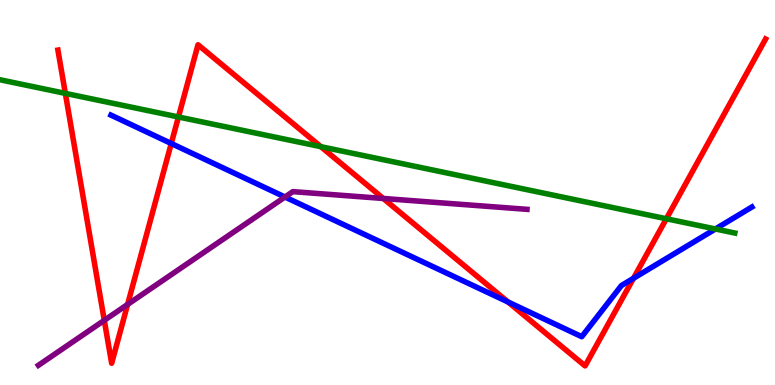[{'lines': ['blue', 'red'], 'intersections': [{'x': 2.21, 'y': 6.27}, {'x': 6.56, 'y': 2.16}, {'x': 8.17, 'y': 2.77}]}, {'lines': ['green', 'red'], 'intersections': [{'x': 0.843, 'y': 7.57}, {'x': 2.3, 'y': 6.96}, {'x': 4.14, 'y': 6.19}, {'x': 8.6, 'y': 4.32}]}, {'lines': ['purple', 'red'], 'intersections': [{'x': 1.35, 'y': 1.68}, {'x': 1.65, 'y': 2.09}, {'x': 4.95, 'y': 4.84}]}, {'lines': ['blue', 'green'], 'intersections': [{'x': 9.23, 'y': 4.05}]}, {'lines': ['blue', 'purple'], 'intersections': [{'x': 3.68, 'y': 4.88}]}, {'lines': ['green', 'purple'], 'intersections': []}]